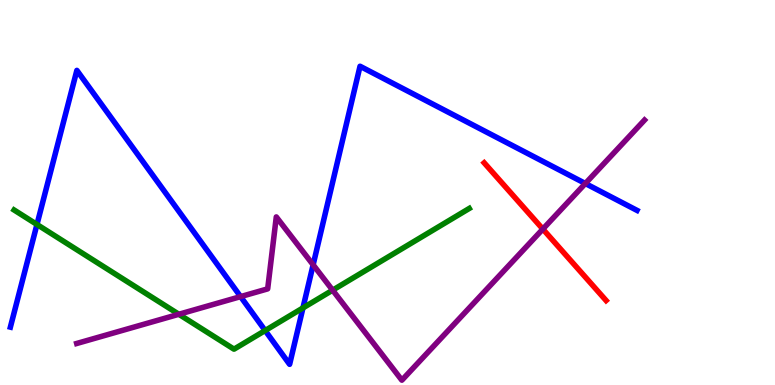[{'lines': ['blue', 'red'], 'intersections': []}, {'lines': ['green', 'red'], 'intersections': []}, {'lines': ['purple', 'red'], 'intersections': [{'x': 7.0, 'y': 4.05}]}, {'lines': ['blue', 'green'], 'intersections': [{'x': 0.477, 'y': 4.17}, {'x': 3.42, 'y': 1.41}, {'x': 3.91, 'y': 2.0}]}, {'lines': ['blue', 'purple'], 'intersections': [{'x': 3.1, 'y': 2.3}, {'x': 4.04, 'y': 3.12}, {'x': 7.55, 'y': 5.23}]}, {'lines': ['green', 'purple'], 'intersections': [{'x': 2.31, 'y': 1.84}, {'x': 4.29, 'y': 2.46}]}]